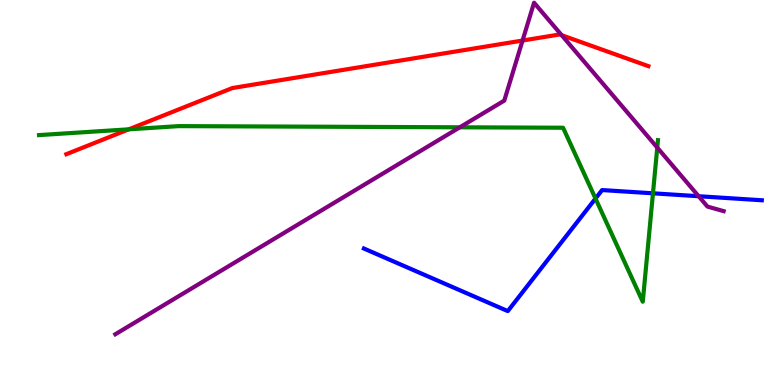[{'lines': ['blue', 'red'], 'intersections': []}, {'lines': ['green', 'red'], 'intersections': [{'x': 1.66, 'y': 6.64}]}, {'lines': ['purple', 'red'], 'intersections': [{'x': 6.74, 'y': 8.95}, {'x': 7.25, 'y': 9.09}]}, {'lines': ['blue', 'green'], 'intersections': [{'x': 7.68, 'y': 4.84}, {'x': 8.43, 'y': 4.98}]}, {'lines': ['blue', 'purple'], 'intersections': [{'x': 9.01, 'y': 4.9}]}, {'lines': ['green', 'purple'], 'intersections': [{'x': 5.93, 'y': 6.69}, {'x': 8.48, 'y': 6.17}]}]